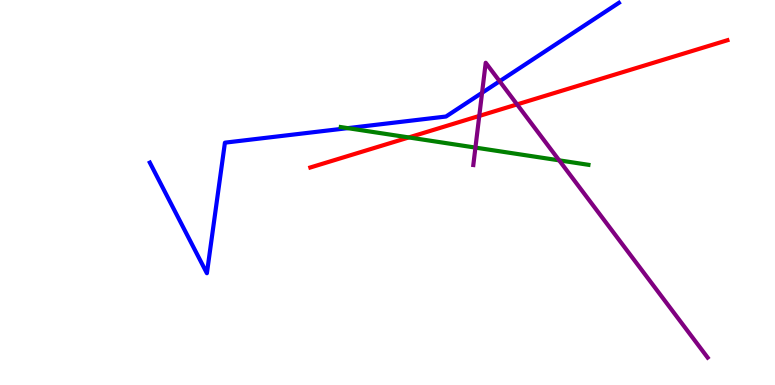[{'lines': ['blue', 'red'], 'intersections': []}, {'lines': ['green', 'red'], 'intersections': [{'x': 5.27, 'y': 6.43}]}, {'lines': ['purple', 'red'], 'intersections': [{'x': 6.18, 'y': 6.99}, {'x': 6.67, 'y': 7.29}]}, {'lines': ['blue', 'green'], 'intersections': [{'x': 4.49, 'y': 6.67}]}, {'lines': ['blue', 'purple'], 'intersections': [{'x': 6.22, 'y': 7.59}, {'x': 6.45, 'y': 7.89}]}, {'lines': ['green', 'purple'], 'intersections': [{'x': 6.13, 'y': 6.17}, {'x': 7.22, 'y': 5.84}]}]